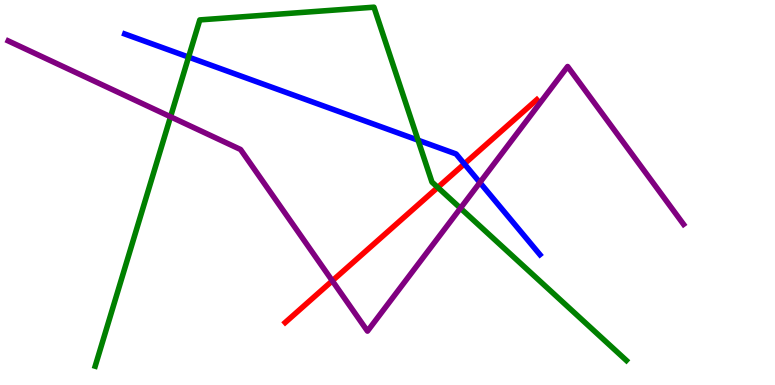[{'lines': ['blue', 'red'], 'intersections': [{'x': 5.99, 'y': 5.74}]}, {'lines': ['green', 'red'], 'intersections': [{'x': 5.65, 'y': 5.13}]}, {'lines': ['purple', 'red'], 'intersections': [{'x': 4.29, 'y': 2.71}]}, {'lines': ['blue', 'green'], 'intersections': [{'x': 2.43, 'y': 8.52}, {'x': 5.39, 'y': 6.36}]}, {'lines': ['blue', 'purple'], 'intersections': [{'x': 6.19, 'y': 5.26}]}, {'lines': ['green', 'purple'], 'intersections': [{'x': 2.2, 'y': 6.97}, {'x': 5.94, 'y': 4.59}]}]